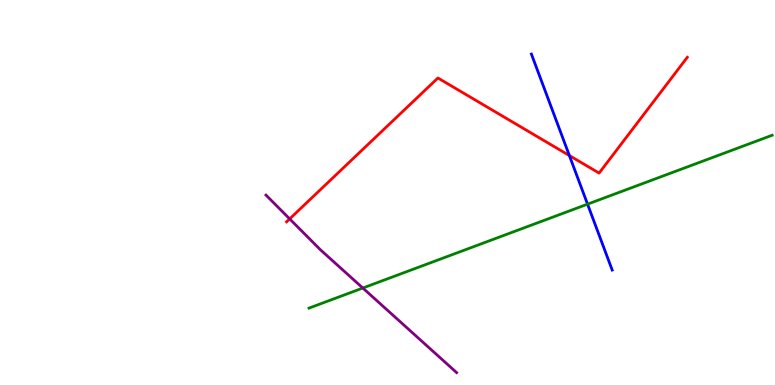[{'lines': ['blue', 'red'], 'intersections': [{'x': 7.35, 'y': 5.96}]}, {'lines': ['green', 'red'], 'intersections': []}, {'lines': ['purple', 'red'], 'intersections': [{'x': 3.74, 'y': 4.31}]}, {'lines': ['blue', 'green'], 'intersections': [{'x': 7.58, 'y': 4.7}]}, {'lines': ['blue', 'purple'], 'intersections': []}, {'lines': ['green', 'purple'], 'intersections': [{'x': 4.68, 'y': 2.52}]}]